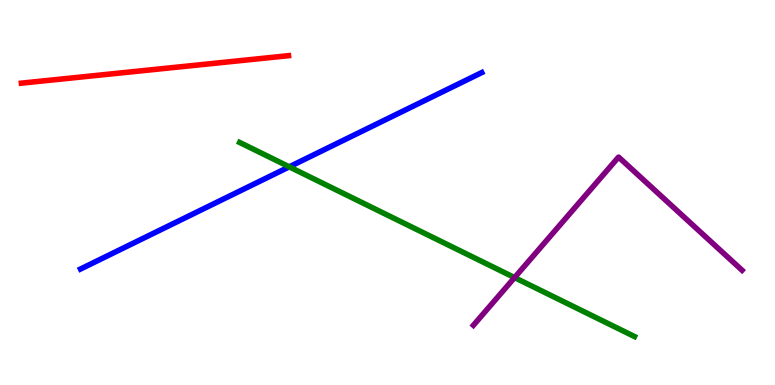[{'lines': ['blue', 'red'], 'intersections': []}, {'lines': ['green', 'red'], 'intersections': []}, {'lines': ['purple', 'red'], 'intersections': []}, {'lines': ['blue', 'green'], 'intersections': [{'x': 3.73, 'y': 5.67}]}, {'lines': ['blue', 'purple'], 'intersections': []}, {'lines': ['green', 'purple'], 'intersections': [{'x': 6.64, 'y': 2.79}]}]